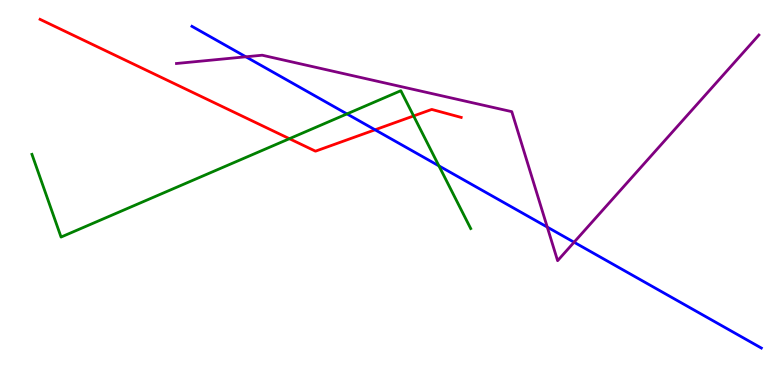[{'lines': ['blue', 'red'], 'intersections': [{'x': 4.84, 'y': 6.63}]}, {'lines': ['green', 'red'], 'intersections': [{'x': 3.73, 'y': 6.4}, {'x': 5.34, 'y': 6.99}]}, {'lines': ['purple', 'red'], 'intersections': []}, {'lines': ['blue', 'green'], 'intersections': [{'x': 4.48, 'y': 7.04}, {'x': 5.66, 'y': 5.69}]}, {'lines': ['blue', 'purple'], 'intersections': [{'x': 3.17, 'y': 8.53}, {'x': 7.06, 'y': 4.1}, {'x': 7.41, 'y': 3.71}]}, {'lines': ['green', 'purple'], 'intersections': []}]